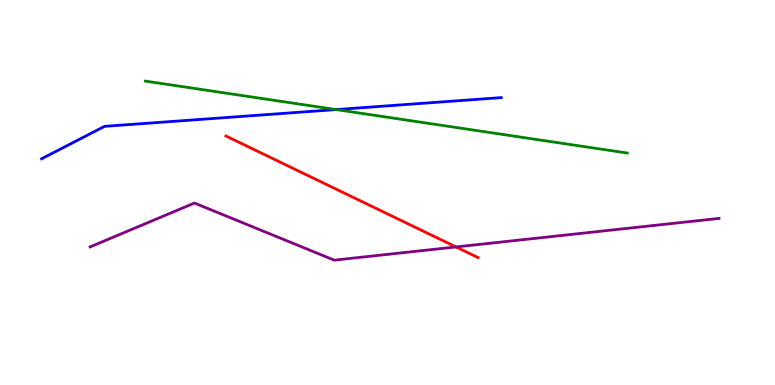[{'lines': ['blue', 'red'], 'intersections': []}, {'lines': ['green', 'red'], 'intersections': []}, {'lines': ['purple', 'red'], 'intersections': [{'x': 5.88, 'y': 3.59}]}, {'lines': ['blue', 'green'], 'intersections': [{'x': 4.34, 'y': 7.15}]}, {'lines': ['blue', 'purple'], 'intersections': []}, {'lines': ['green', 'purple'], 'intersections': []}]